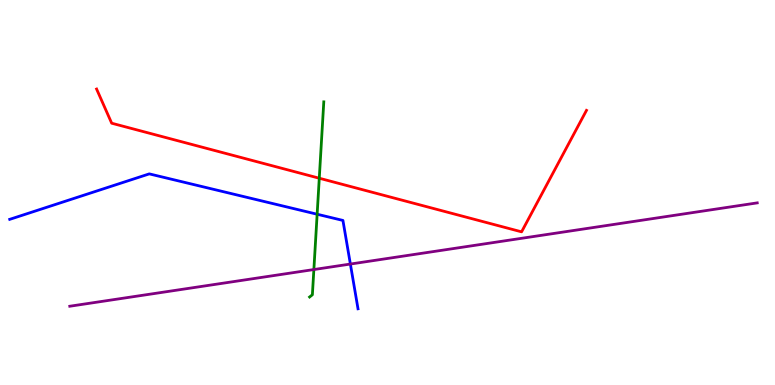[{'lines': ['blue', 'red'], 'intersections': []}, {'lines': ['green', 'red'], 'intersections': [{'x': 4.12, 'y': 5.37}]}, {'lines': ['purple', 'red'], 'intersections': []}, {'lines': ['blue', 'green'], 'intersections': [{'x': 4.09, 'y': 4.44}]}, {'lines': ['blue', 'purple'], 'intersections': [{'x': 4.52, 'y': 3.14}]}, {'lines': ['green', 'purple'], 'intersections': [{'x': 4.05, 'y': 3.0}]}]